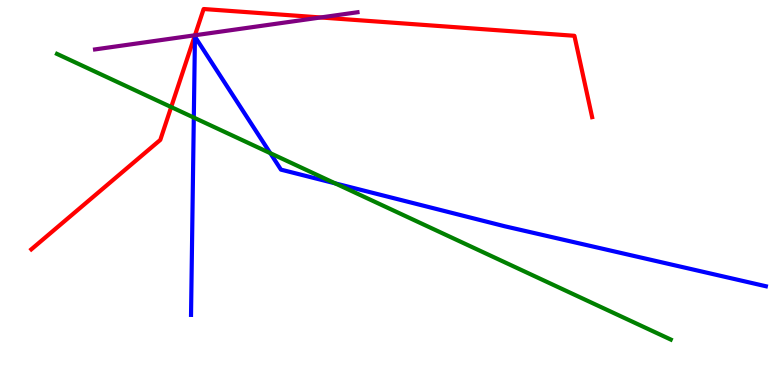[{'lines': ['blue', 'red'], 'intersections': []}, {'lines': ['green', 'red'], 'intersections': [{'x': 2.21, 'y': 7.22}]}, {'lines': ['purple', 'red'], 'intersections': [{'x': 2.52, 'y': 9.08}, {'x': 4.14, 'y': 9.55}]}, {'lines': ['blue', 'green'], 'intersections': [{'x': 2.5, 'y': 6.95}, {'x': 3.49, 'y': 6.02}, {'x': 4.32, 'y': 5.24}]}, {'lines': ['blue', 'purple'], 'intersections': []}, {'lines': ['green', 'purple'], 'intersections': []}]